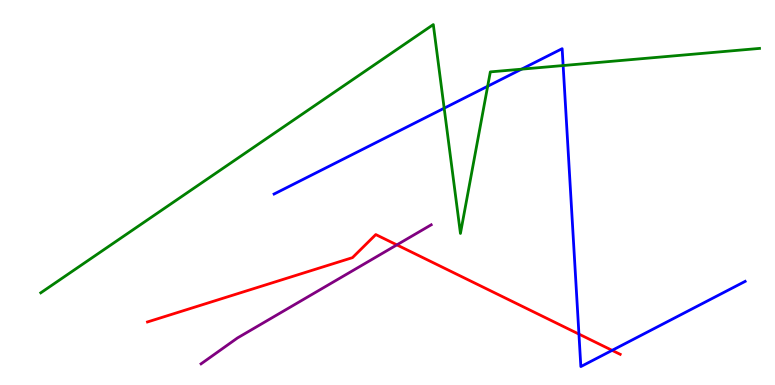[{'lines': ['blue', 'red'], 'intersections': [{'x': 7.47, 'y': 1.32}, {'x': 7.9, 'y': 0.9}]}, {'lines': ['green', 'red'], 'intersections': []}, {'lines': ['purple', 'red'], 'intersections': [{'x': 5.12, 'y': 3.64}]}, {'lines': ['blue', 'green'], 'intersections': [{'x': 5.73, 'y': 7.19}, {'x': 6.29, 'y': 7.76}, {'x': 6.73, 'y': 8.2}, {'x': 7.27, 'y': 8.3}]}, {'lines': ['blue', 'purple'], 'intersections': []}, {'lines': ['green', 'purple'], 'intersections': []}]